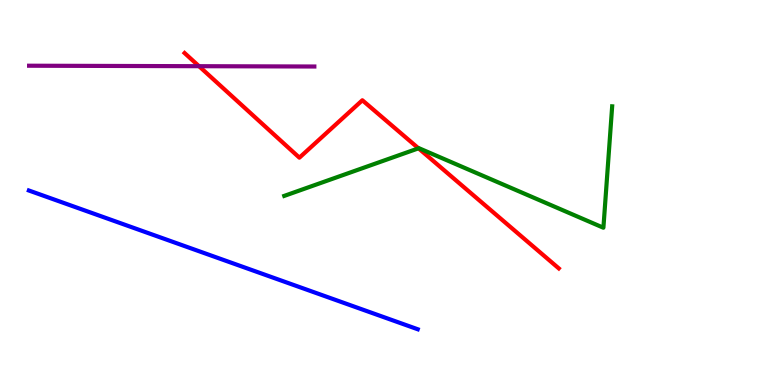[{'lines': ['blue', 'red'], 'intersections': []}, {'lines': ['green', 'red'], 'intersections': [{'x': 5.4, 'y': 6.15}]}, {'lines': ['purple', 'red'], 'intersections': [{'x': 2.57, 'y': 8.28}]}, {'lines': ['blue', 'green'], 'intersections': []}, {'lines': ['blue', 'purple'], 'intersections': []}, {'lines': ['green', 'purple'], 'intersections': []}]